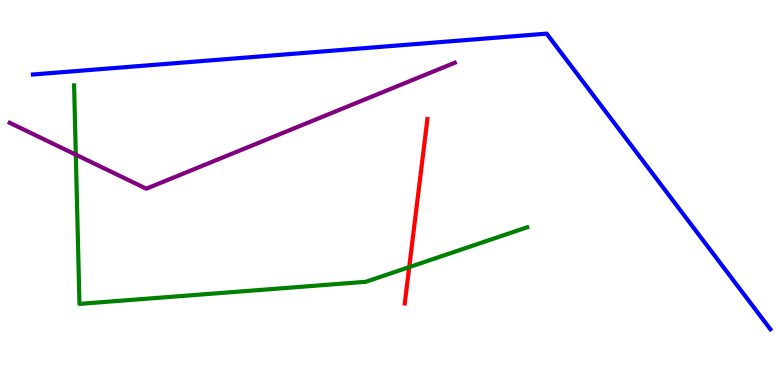[{'lines': ['blue', 'red'], 'intersections': []}, {'lines': ['green', 'red'], 'intersections': [{'x': 5.28, 'y': 3.06}]}, {'lines': ['purple', 'red'], 'intersections': []}, {'lines': ['blue', 'green'], 'intersections': []}, {'lines': ['blue', 'purple'], 'intersections': []}, {'lines': ['green', 'purple'], 'intersections': [{'x': 0.978, 'y': 5.98}]}]